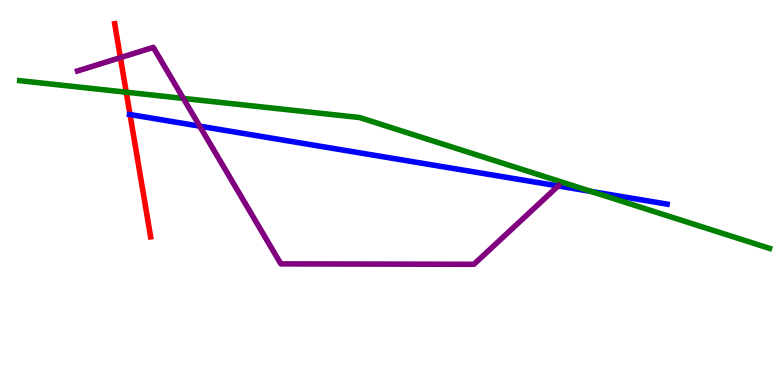[{'lines': ['blue', 'red'], 'intersections': [{'x': 1.68, 'y': 7.03}]}, {'lines': ['green', 'red'], 'intersections': [{'x': 1.63, 'y': 7.6}]}, {'lines': ['purple', 'red'], 'intersections': [{'x': 1.55, 'y': 8.5}]}, {'lines': ['blue', 'green'], 'intersections': [{'x': 7.63, 'y': 5.03}]}, {'lines': ['blue', 'purple'], 'intersections': [{'x': 2.58, 'y': 6.72}, {'x': 7.2, 'y': 5.17}]}, {'lines': ['green', 'purple'], 'intersections': [{'x': 2.37, 'y': 7.44}]}]